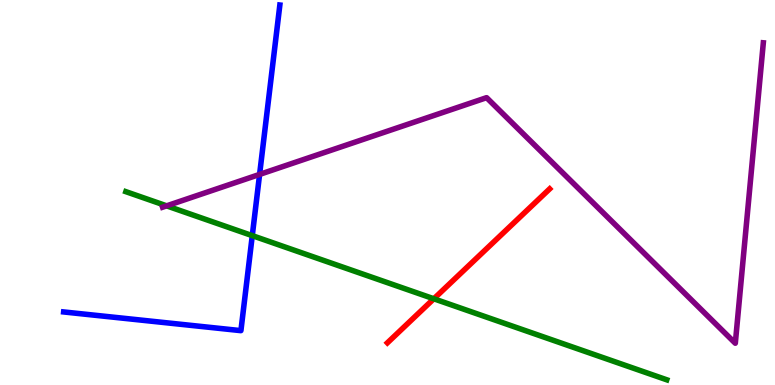[{'lines': ['blue', 'red'], 'intersections': []}, {'lines': ['green', 'red'], 'intersections': [{'x': 5.6, 'y': 2.24}]}, {'lines': ['purple', 'red'], 'intersections': []}, {'lines': ['blue', 'green'], 'intersections': [{'x': 3.26, 'y': 3.88}]}, {'lines': ['blue', 'purple'], 'intersections': [{'x': 3.35, 'y': 5.47}]}, {'lines': ['green', 'purple'], 'intersections': [{'x': 2.15, 'y': 4.65}]}]